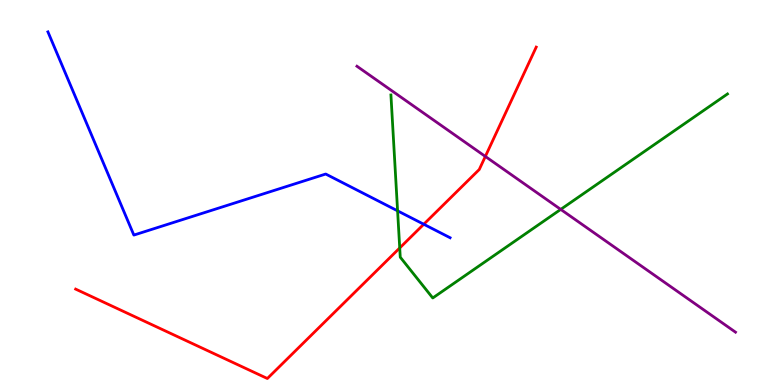[{'lines': ['blue', 'red'], 'intersections': [{'x': 5.47, 'y': 4.18}]}, {'lines': ['green', 'red'], 'intersections': [{'x': 5.16, 'y': 3.56}]}, {'lines': ['purple', 'red'], 'intersections': [{'x': 6.26, 'y': 5.94}]}, {'lines': ['blue', 'green'], 'intersections': [{'x': 5.13, 'y': 4.52}]}, {'lines': ['blue', 'purple'], 'intersections': []}, {'lines': ['green', 'purple'], 'intersections': [{'x': 7.24, 'y': 4.56}]}]